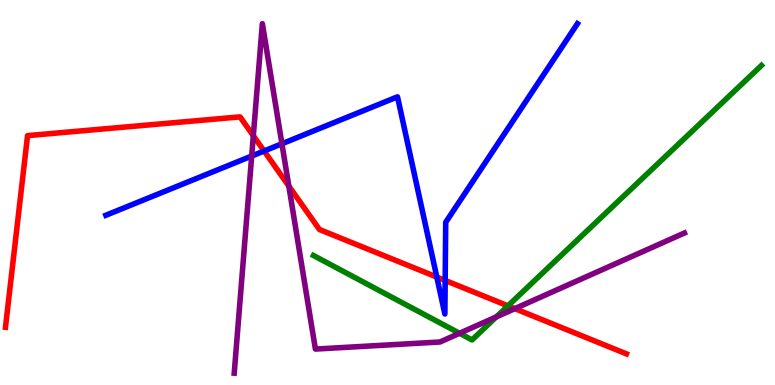[{'lines': ['blue', 'red'], 'intersections': [{'x': 3.41, 'y': 6.08}, {'x': 5.64, 'y': 2.8}, {'x': 5.74, 'y': 2.72}]}, {'lines': ['green', 'red'], 'intersections': [{'x': 6.55, 'y': 2.06}]}, {'lines': ['purple', 'red'], 'intersections': [{'x': 3.27, 'y': 6.47}, {'x': 3.73, 'y': 5.17}, {'x': 6.64, 'y': 1.98}]}, {'lines': ['blue', 'green'], 'intersections': []}, {'lines': ['blue', 'purple'], 'intersections': [{'x': 3.25, 'y': 5.95}, {'x': 3.64, 'y': 6.27}]}, {'lines': ['green', 'purple'], 'intersections': [{'x': 5.93, 'y': 1.34}, {'x': 6.4, 'y': 1.77}]}]